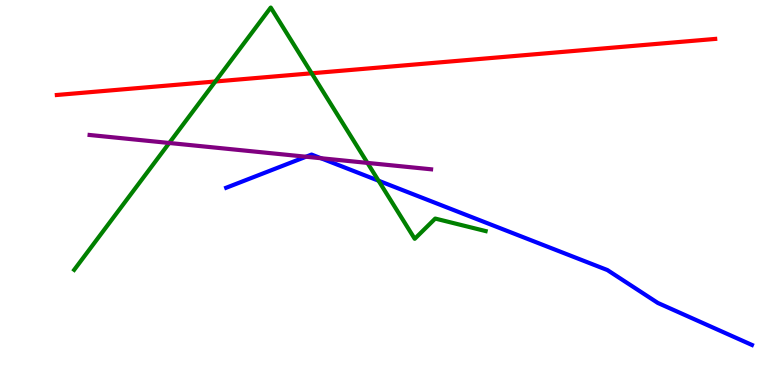[{'lines': ['blue', 'red'], 'intersections': []}, {'lines': ['green', 'red'], 'intersections': [{'x': 2.78, 'y': 7.88}, {'x': 4.02, 'y': 8.1}]}, {'lines': ['purple', 'red'], 'intersections': []}, {'lines': ['blue', 'green'], 'intersections': [{'x': 4.88, 'y': 5.31}]}, {'lines': ['blue', 'purple'], 'intersections': [{'x': 3.95, 'y': 5.93}, {'x': 4.14, 'y': 5.89}]}, {'lines': ['green', 'purple'], 'intersections': [{'x': 2.18, 'y': 6.29}, {'x': 4.74, 'y': 5.77}]}]